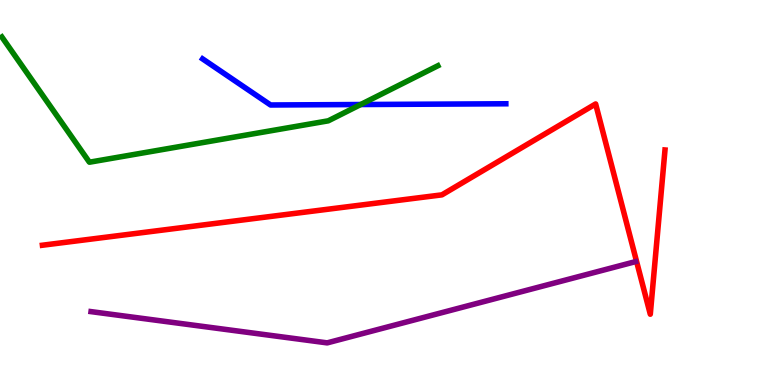[{'lines': ['blue', 'red'], 'intersections': []}, {'lines': ['green', 'red'], 'intersections': []}, {'lines': ['purple', 'red'], 'intersections': []}, {'lines': ['blue', 'green'], 'intersections': [{'x': 4.65, 'y': 7.29}]}, {'lines': ['blue', 'purple'], 'intersections': []}, {'lines': ['green', 'purple'], 'intersections': []}]